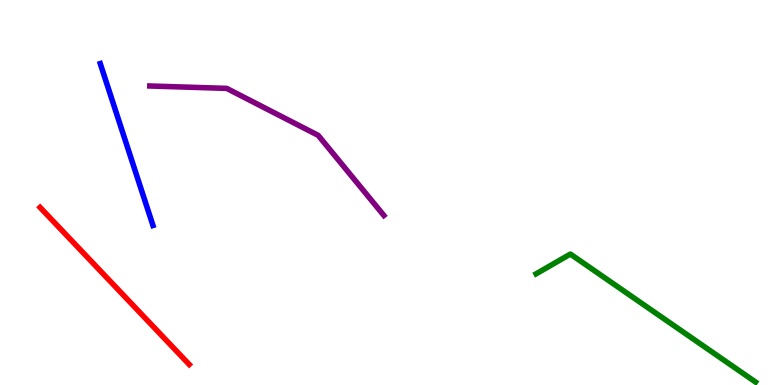[{'lines': ['blue', 'red'], 'intersections': []}, {'lines': ['green', 'red'], 'intersections': []}, {'lines': ['purple', 'red'], 'intersections': []}, {'lines': ['blue', 'green'], 'intersections': []}, {'lines': ['blue', 'purple'], 'intersections': []}, {'lines': ['green', 'purple'], 'intersections': []}]